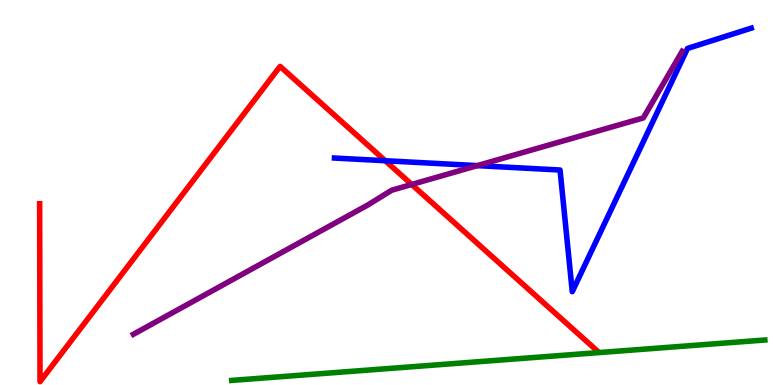[{'lines': ['blue', 'red'], 'intersections': [{'x': 4.97, 'y': 5.83}]}, {'lines': ['green', 'red'], 'intersections': []}, {'lines': ['purple', 'red'], 'intersections': [{'x': 5.31, 'y': 5.21}]}, {'lines': ['blue', 'green'], 'intersections': []}, {'lines': ['blue', 'purple'], 'intersections': [{'x': 6.16, 'y': 5.7}]}, {'lines': ['green', 'purple'], 'intersections': []}]